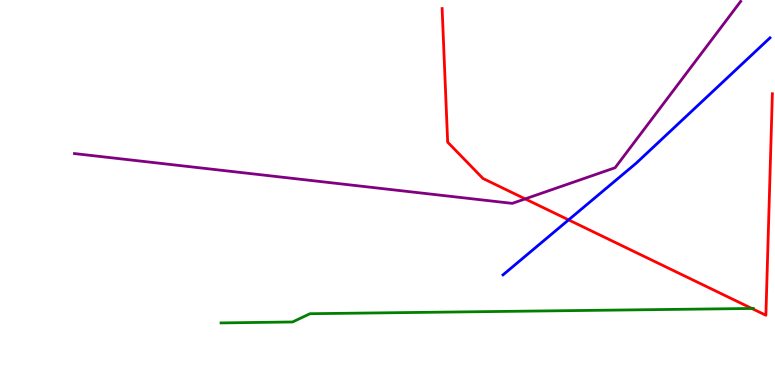[{'lines': ['blue', 'red'], 'intersections': [{'x': 7.34, 'y': 4.29}]}, {'lines': ['green', 'red'], 'intersections': [{'x': 9.7, 'y': 1.99}]}, {'lines': ['purple', 'red'], 'intersections': [{'x': 6.78, 'y': 4.83}]}, {'lines': ['blue', 'green'], 'intersections': []}, {'lines': ['blue', 'purple'], 'intersections': []}, {'lines': ['green', 'purple'], 'intersections': []}]